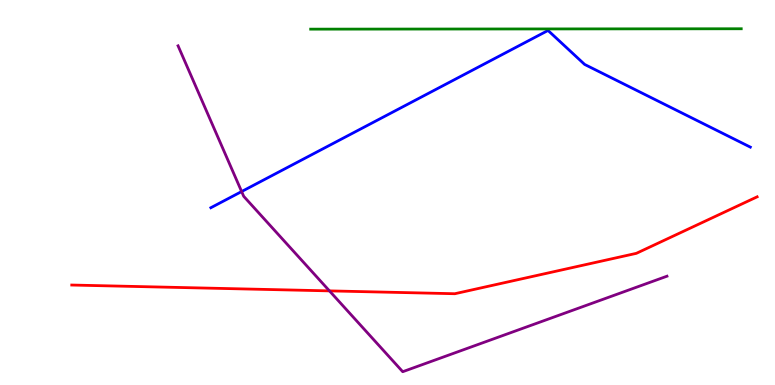[{'lines': ['blue', 'red'], 'intersections': []}, {'lines': ['green', 'red'], 'intersections': []}, {'lines': ['purple', 'red'], 'intersections': [{'x': 4.25, 'y': 2.44}]}, {'lines': ['blue', 'green'], 'intersections': []}, {'lines': ['blue', 'purple'], 'intersections': [{'x': 3.12, 'y': 5.02}]}, {'lines': ['green', 'purple'], 'intersections': []}]